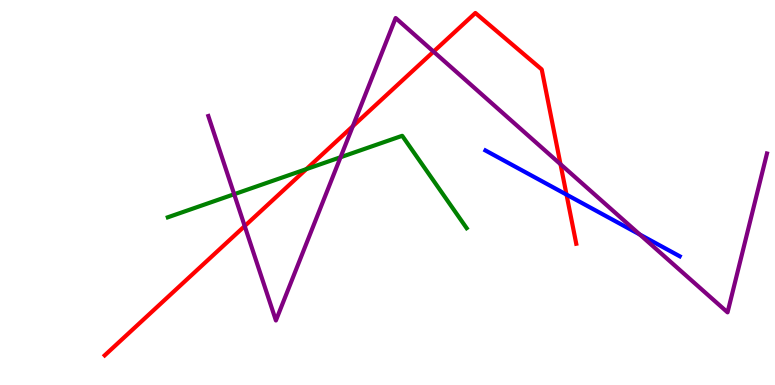[{'lines': ['blue', 'red'], 'intersections': [{'x': 7.31, 'y': 4.95}]}, {'lines': ['green', 'red'], 'intersections': [{'x': 3.95, 'y': 5.61}]}, {'lines': ['purple', 'red'], 'intersections': [{'x': 3.16, 'y': 4.13}, {'x': 4.55, 'y': 6.72}, {'x': 5.59, 'y': 8.66}, {'x': 7.23, 'y': 5.73}]}, {'lines': ['blue', 'green'], 'intersections': []}, {'lines': ['blue', 'purple'], 'intersections': [{'x': 8.26, 'y': 3.91}]}, {'lines': ['green', 'purple'], 'intersections': [{'x': 3.02, 'y': 4.96}, {'x': 4.39, 'y': 5.92}]}]